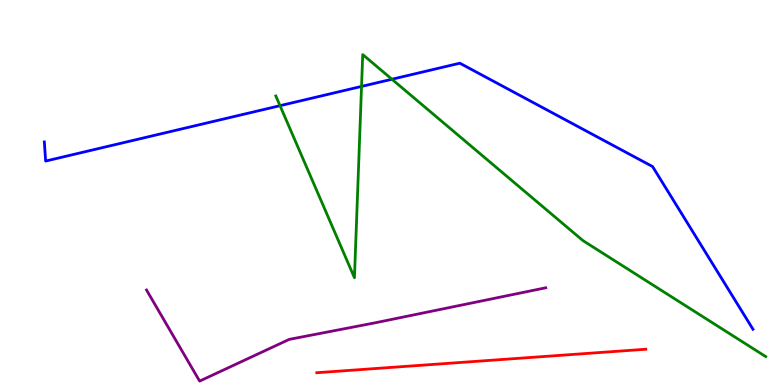[{'lines': ['blue', 'red'], 'intersections': []}, {'lines': ['green', 'red'], 'intersections': []}, {'lines': ['purple', 'red'], 'intersections': []}, {'lines': ['blue', 'green'], 'intersections': [{'x': 3.61, 'y': 7.26}, {'x': 4.67, 'y': 7.76}, {'x': 5.06, 'y': 7.94}]}, {'lines': ['blue', 'purple'], 'intersections': []}, {'lines': ['green', 'purple'], 'intersections': []}]